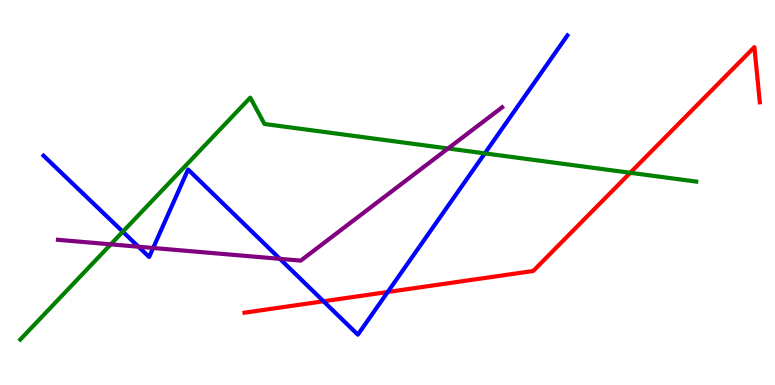[{'lines': ['blue', 'red'], 'intersections': [{'x': 4.17, 'y': 2.17}, {'x': 5.0, 'y': 2.42}]}, {'lines': ['green', 'red'], 'intersections': [{'x': 8.13, 'y': 5.51}]}, {'lines': ['purple', 'red'], 'intersections': []}, {'lines': ['blue', 'green'], 'intersections': [{'x': 1.58, 'y': 3.98}, {'x': 6.26, 'y': 6.02}]}, {'lines': ['blue', 'purple'], 'intersections': [{'x': 1.79, 'y': 3.59}, {'x': 1.98, 'y': 3.56}, {'x': 3.61, 'y': 3.28}]}, {'lines': ['green', 'purple'], 'intersections': [{'x': 1.43, 'y': 3.65}, {'x': 5.78, 'y': 6.14}]}]